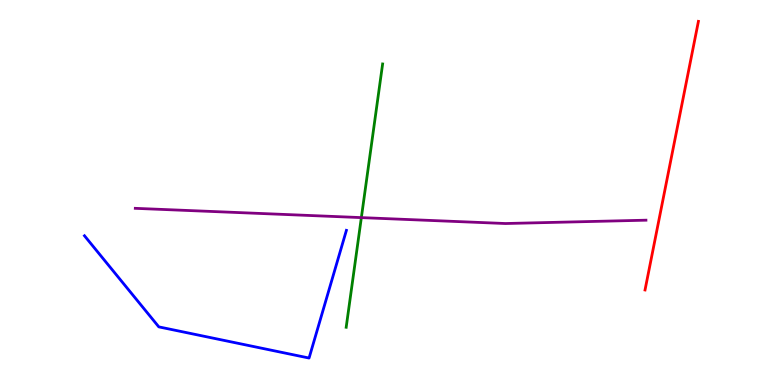[{'lines': ['blue', 'red'], 'intersections': []}, {'lines': ['green', 'red'], 'intersections': []}, {'lines': ['purple', 'red'], 'intersections': []}, {'lines': ['blue', 'green'], 'intersections': []}, {'lines': ['blue', 'purple'], 'intersections': []}, {'lines': ['green', 'purple'], 'intersections': [{'x': 4.66, 'y': 4.35}]}]